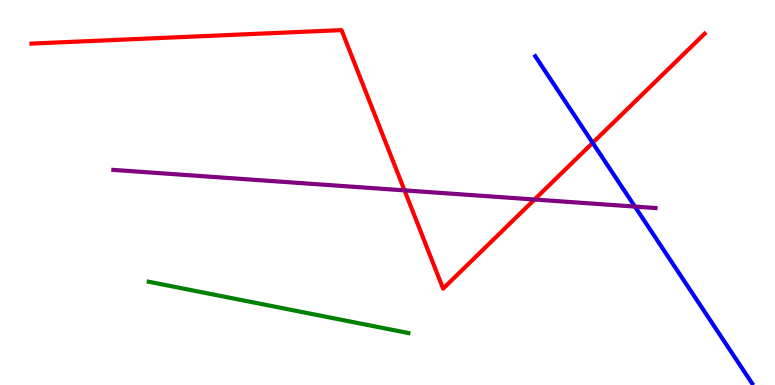[{'lines': ['blue', 'red'], 'intersections': [{'x': 7.65, 'y': 6.29}]}, {'lines': ['green', 'red'], 'intersections': []}, {'lines': ['purple', 'red'], 'intersections': [{'x': 5.22, 'y': 5.06}, {'x': 6.9, 'y': 4.82}]}, {'lines': ['blue', 'green'], 'intersections': []}, {'lines': ['blue', 'purple'], 'intersections': [{'x': 8.19, 'y': 4.63}]}, {'lines': ['green', 'purple'], 'intersections': []}]